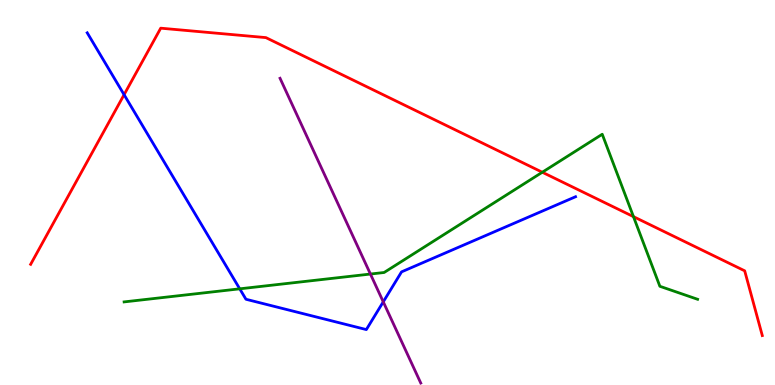[{'lines': ['blue', 'red'], 'intersections': [{'x': 1.6, 'y': 7.54}]}, {'lines': ['green', 'red'], 'intersections': [{'x': 7.0, 'y': 5.53}, {'x': 8.17, 'y': 4.37}]}, {'lines': ['purple', 'red'], 'intersections': []}, {'lines': ['blue', 'green'], 'intersections': [{'x': 3.09, 'y': 2.5}]}, {'lines': ['blue', 'purple'], 'intersections': [{'x': 4.95, 'y': 2.16}]}, {'lines': ['green', 'purple'], 'intersections': [{'x': 4.78, 'y': 2.88}]}]